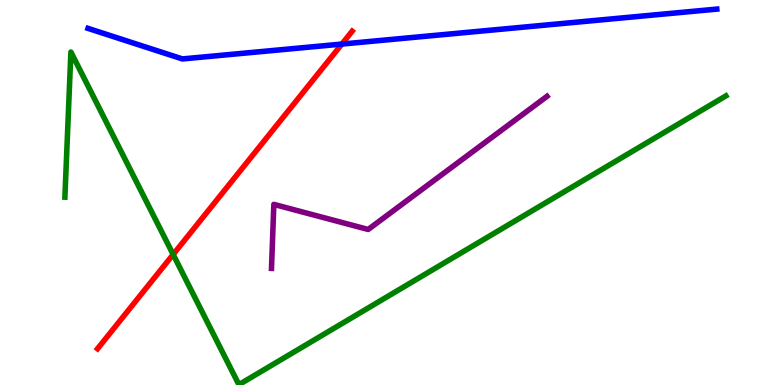[{'lines': ['blue', 'red'], 'intersections': [{'x': 4.41, 'y': 8.86}]}, {'lines': ['green', 'red'], 'intersections': [{'x': 2.23, 'y': 3.39}]}, {'lines': ['purple', 'red'], 'intersections': []}, {'lines': ['blue', 'green'], 'intersections': []}, {'lines': ['blue', 'purple'], 'intersections': []}, {'lines': ['green', 'purple'], 'intersections': []}]